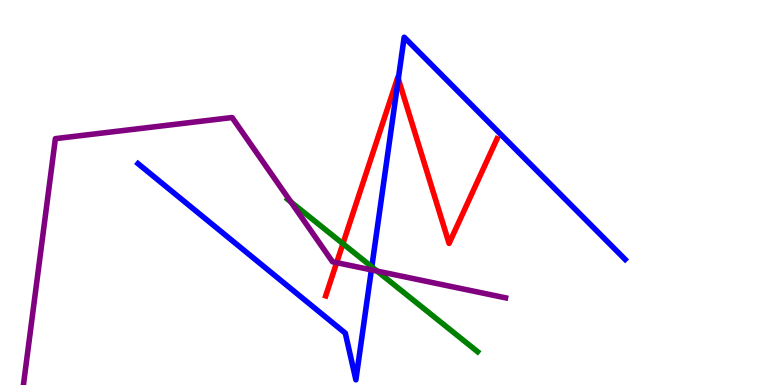[{'lines': ['blue', 'red'], 'intersections': [{'x': 5.14, 'y': 7.95}]}, {'lines': ['green', 'red'], 'intersections': [{'x': 4.42, 'y': 3.67}]}, {'lines': ['purple', 'red'], 'intersections': [{'x': 4.34, 'y': 3.18}]}, {'lines': ['blue', 'green'], 'intersections': [{'x': 4.8, 'y': 3.07}]}, {'lines': ['blue', 'purple'], 'intersections': [{'x': 4.79, 'y': 2.99}]}, {'lines': ['green', 'purple'], 'intersections': [{'x': 3.75, 'y': 4.75}, {'x': 4.87, 'y': 2.96}]}]